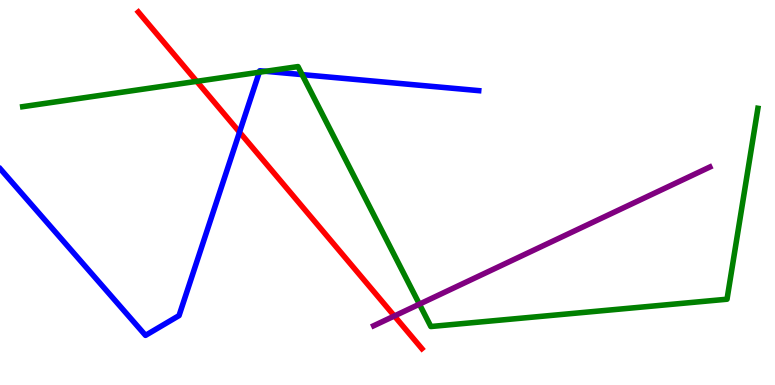[{'lines': ['blue', 'red'], 'intersections': [{'x': 3.09, 'y': 6.57}]}, {'lines': ['green', 'red'], 'intersections': [{'x': 2.54, 'y': 7.89}]}, {'lines': ['purple', 'red'], 'intersections': [{'x': 5.09, 'y': 1.79}]}, {'lines': ['blue', 'green'], 'intersections': [{'x': 3.35, 'y': 8.12}, {'x': 3.43, 'y': 8.15}, {'x': 3.9, 'y': 8.06}]}, {'lines': ['blue', 'purple'], 'intersections': []}, {'lines': ['green', 'purple'], 'intersections': [{'x': 5.41, 'y': 2.1}]}]